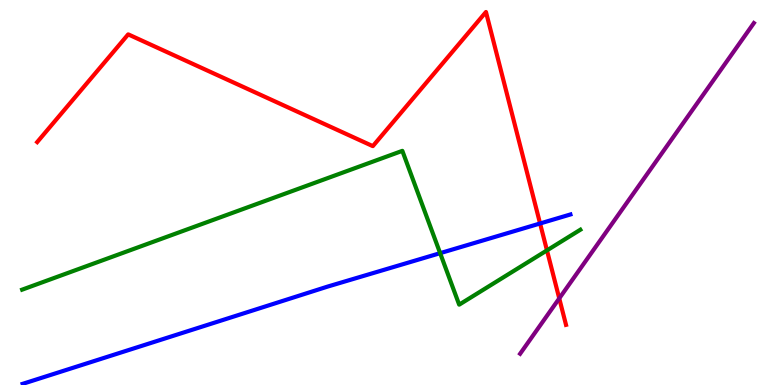[{'lines': ['blue', 'red'], 'intersections': [{'x': 6.97, 'y': 4.2}]}, {'lines': ['green', 'red'], 'intersections': [{'x': 7.06, 'y': 3.5}]}, {'lines': ['purple', 'red'], 'intersections': [{'x': 7.22, 'y': 2.25}]}, {'lines': ['blue', 'green'], 'intersections': [{'x': 5.68, 'y': 3.42}]}, {'lines': ['blue', 'purple'], 'intersections': []}, {'lines': ['green', 'purple'], 'intersections': []}]